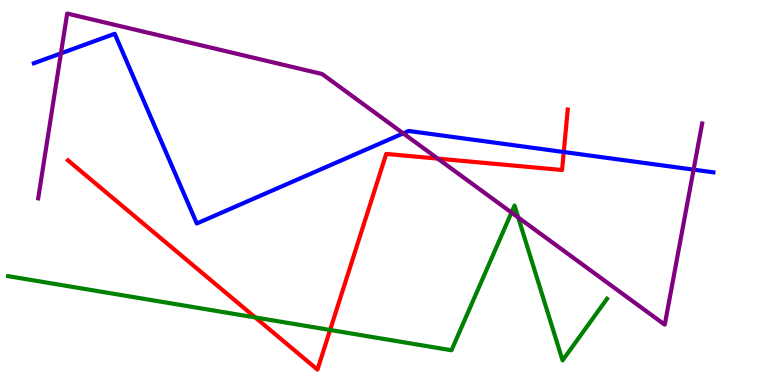[{'lines': ['blue', 'red'], 'intersections': [{'x': 7.27, 'y': 6.05}]}, {'lines': ['green', 'red'], 'intersections': [{'x': 3.29, 'y': 1.75}, {'x': 4.26, 'y': 1.43}]}, {'lines': ['purple', 'red'], 'intersections': [{'x': 5.65, 'y': 5.88}]}, {'lines': ['blue', 'green'], 'intersections': []}, {'lines': ['blue', 'purple'], 'intersections': [{'x': 0.786, 'y': 8.61}, {'x': 5.2, 'y': 6.54}, {'x': 8.95, 'y': 5.59}]}, {'lines': ['green', 'purple'], 'intersections': [{'x': 6.6, 'y': 4.48}, {'x': 6.69, 'y': 4.35}]}]